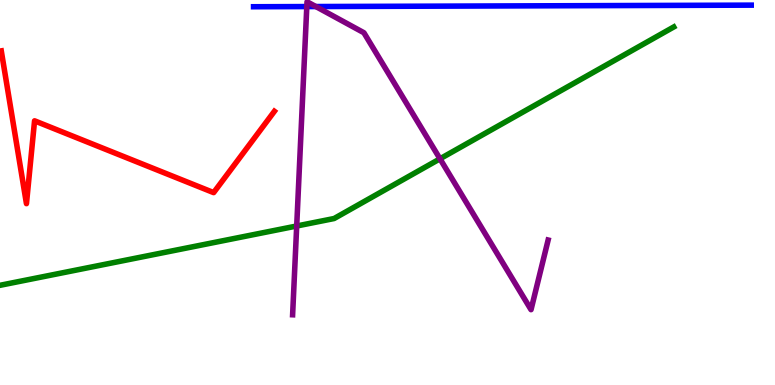[{'lines': ['blue', 'red'], 'intersections': []}, {'lines': ['green', 'red'], 'intersections': []}, {'lines': ['purple', 'red'], 'intersections': []}, {'lines': ['blue', 'green'], 'intersections': []}, {'lines': ['blue', 'purple'], 'intersections': [{'x': 3.96, 'y': 9.83}, {'x': 4.08, 'y': 9.83}]}, {'lines': ['green', 'purple'], 'intersections': [{'x': 3.83, 'y': 4.13}, {'x': 5.68, 'y': 5.88}]}]